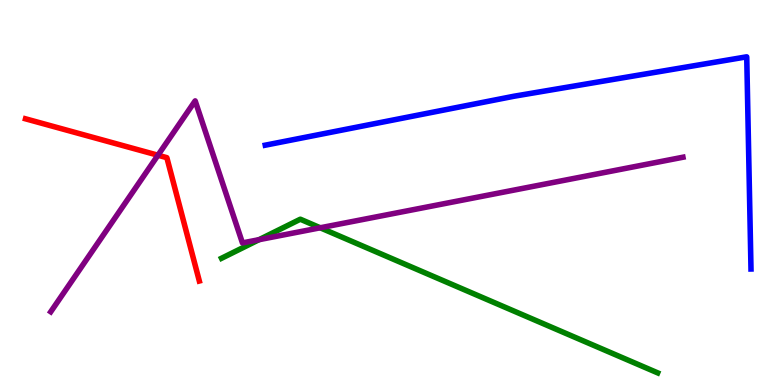[{'lines': ['blue', 'red'], 'intersections': []}, {'lines': ['green', 'red'], 'intersections': []}, {'lines': ['purple', 'red'], 'intersections': [{'x': 2.04, 'y': 5.97}]}, {'lines': ['blue', 'green'], 'intersections': []}, {'lines': ['blue', 'purple'], 'intersections': []}, {'lines': ['green', 'purple'], 'intersections': [{'x': 3.34, 'y': 3.77}, {'x': 4.13, 'y': 4.08}]}]